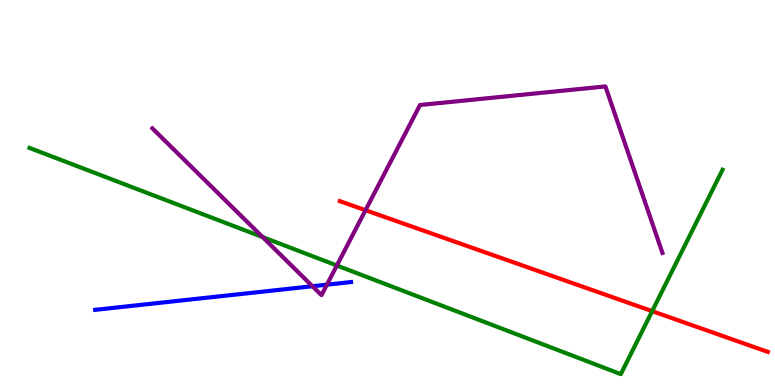[{'lines': ['blue', 'red'], 'intersections': []}, {'lines': ['green', 'red'], 'intersections': [{'x': 8.42, 'y': 1.92}]}, {'lines': ['purple', 'red'], 'intersections': [{'x': 4.72, 'y': 4.54}]}, {'lines': ['blue', 'green'], 'intersections': []}, {'lines': ['blue', 'purple'], 'intersections': [{'x': 4.03, 'y': 2.57}, {'x': 4.22, 'y': 2.61}]}, {'lines': ['green', 'purple'], 'intersections': [{'x': 3.39, 'y': 3.84}, {'x': 4.35, 'y': 3.1}]}]